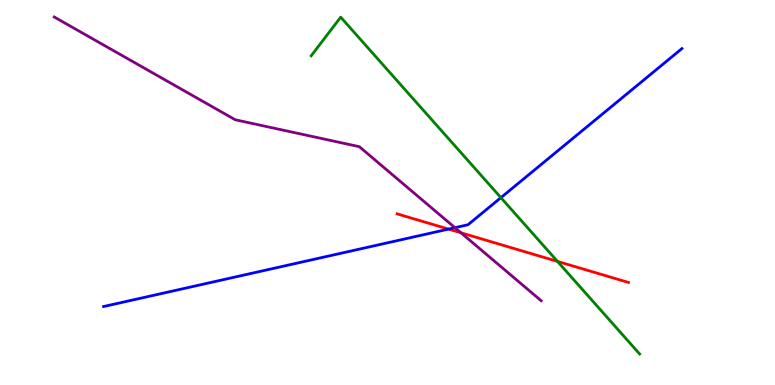[{'lines': ['blue', 'red'], 'intersections': [{'x': 5.79, 'y': 4.05}]}, {'lines': ['green', 'red'], 'intersections': [{'x': 7.19, 'y': 3.21}]}, {'lines': ['purple', 'red'], 'intersections': [{'x': 5.95, 'y': 3.95}]}, {'lines': ['blue', 'green'], 'intersections': [{'x': 6.46, 'y': 4.87}]}, {'lines': ['blue', 'purple'], 'intersections': [{'x': 5.87, 'y': 4.09}]}, {'lines': ['green', 'purple'], 'intersections': []}]